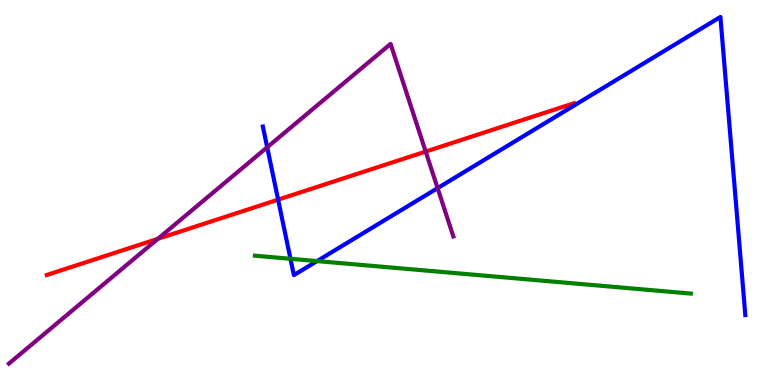[{'lines': ['blue', 'red'], 'intersections': [{'x': 3.59, 'y': 4.81}]}, {'lines': ['green', 'red'], 'intersections': []}, {'lines': ['purple', 'red'], 'intersections': [{'x': 2.04, 'y': 3.8}, {'x': 5.49, 'y': 6.06}]}, {'lines': ['blue', 'green'], 'intersections': [{'x': 3.75, 'y': 3.28}, {'x': 4.09, 'y': 3.22}]}, {'lines': ['blue', 'purple'], 'intersections': [{'x': 3.45, 'y': 6.17}, {'x': 5.65, 'y': 5.11}]}, {'lines': ['green', 'purple'], 'intersections': []}]